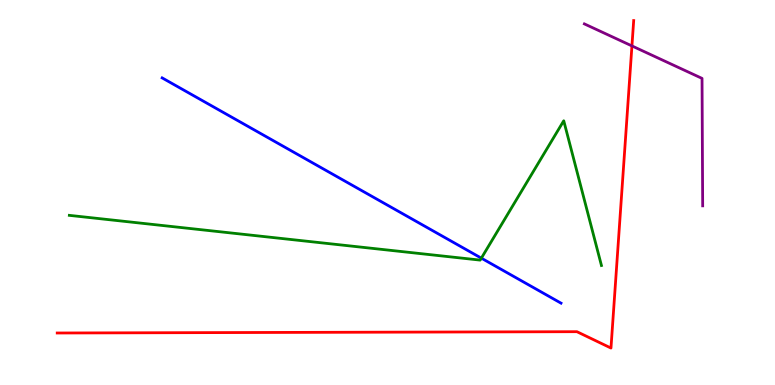[{'lines': ['blue', 'red'], 'intersections': []}, {'lines': ['green', 'red'], 'intersections': []}, {'lines': ['purple', 'red'], 'intersections': [{'x': 8.15, 'y': 8.81}]}, {'lines': ['blue', 'green'], 'intersections': [{'x': 6.21, 'y': 3.29}]}, {'lines': ['blue', 'purple'], 'intersections': []}, {'lines': ['green', 'purple'], 'intersections': []}]